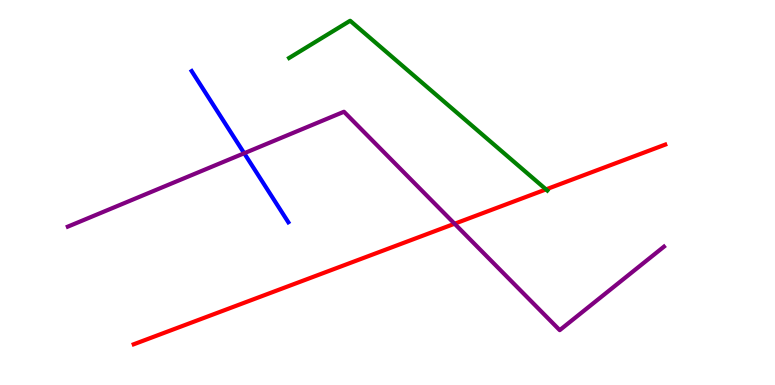[{'lines': ['blue', 'red'], 'intersections': []}, {'lines': ['green', 'red'], 'intersections': [{'x': 7.05, 'y': 5.08}]}, {'lines': ['purple', 'red'], 'intersections': [{'x': 5.87, 'y': 4.19}]}, {'lines': ['blue', 'green'], 'intersections': []}, {'lines': ['blue', 'purple'], 'intersections': [{'x': 3.15, 'y': 6.02}]}, {'lines': ['green', 'purple'], 'intersections': []}]